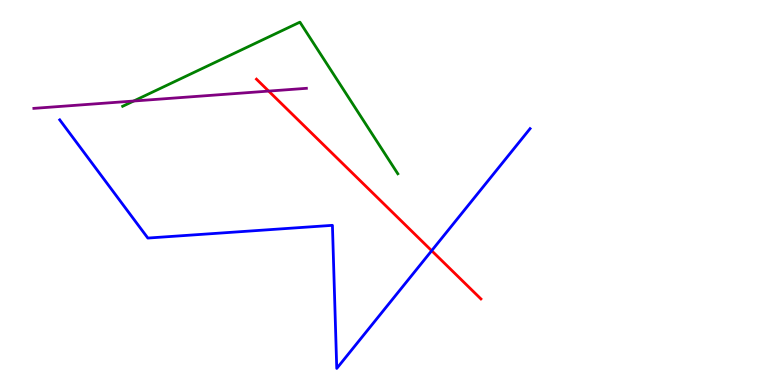[{'lines': ['blue', 'red'], 'intersections': [{'x': 5.57, 'y': 3.49}]}, {'lines': ['green', 'red'], 'intersections': []}, {'lines': ['purple', 'red'], 'intersections': [{'x': 3.47, 'y': 7.63}]}, {'lines': ['blue', 'green'], 'intersections': []}, {'lines': ['blue', 'purple'], 'intersections': []}, {'lines': ['green', 'purple'], 'intersections': [{'x': 1.73, 'y': 7.38}]}]